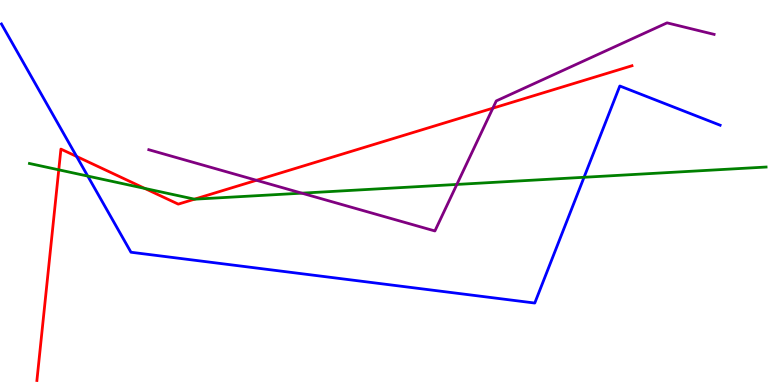[{'lines': ['blue', 'red'], 'intersections': [{'x': 0.989, 'y': 5.94}]}, {'lines': ['green', 'red'], 'intersections': [{'x': 0.758, 'y': 5.59}, {'x': 1.87, 'y': 5.11}, {'x': 2.51, 'y': 4.83}]}, {'lines': ['purple', 'red'], 'intersections': [{'x': 3.31, 'y': 5.32}, {'x': 6.36, 'y': 7.19}]}, {'lines': ['blue', 'green'], 'intersections': [{'x': 1.13, 'y': 5.43}, {'x': 7.54, 'y': 5.4}]}, {'lines': ['blue', 'purple'], 'intersections': []}, {'lines': ['green', 'purple'], 'intersections': [{'x': 3.89, 'y': 4.98}, {'x': 5.89, 'y': 5.21}]}]